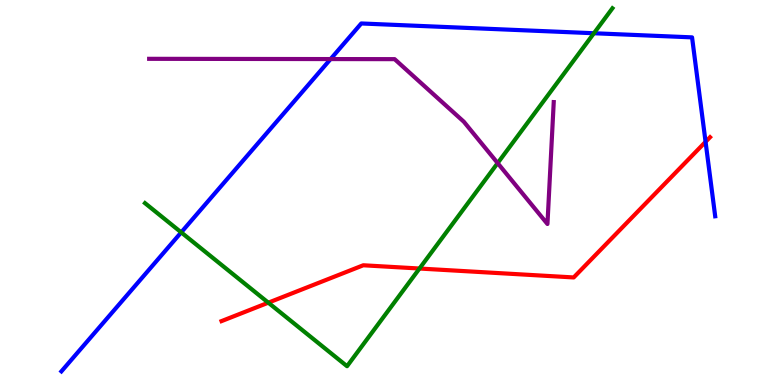[{'lines': ['blue', 'red'], 'intersections': [{'x': 9.1, 'y': 6.32}]}, {'lines': ['green', 'red'], 'intersections': [{'x': 3.46, 'y': 2.14}, {'x': 5.41, 'y': 3.03}]}, {'lines': ['purple', 'red'], 'intersections': []}, {'lines': ['blue', 'green'], 'intersections': [{'x': 2.34, 'y': 3.96}, {'x': 7.66, 'y': 9.14}]}, {'lines': ['blue', 'purple'], 'intersections': [{'x': 4.27, 'y': 8.47}]}, {'lines': ['green', 'purple'], 'intersections': [{'x': 6.42, 'y': 5.76}]}]